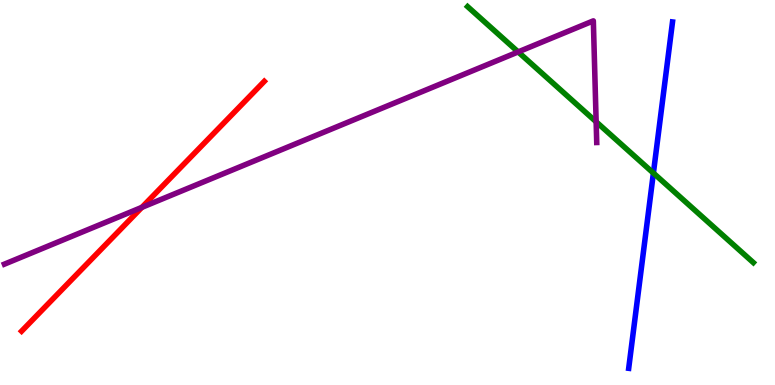[{'lines': ['blue', 'red'], 'intersections': []}, {'lines': ['green', 'red'], 'intersections': []}, {'lines': ['purple', 'red'], 'intersections': [{'x': 1.83, 'y': 4.61}]}, {'lines': ['blue', 'green'], 'intersections': [{'x': 8.43, 'y': 5.5}]}, {'lines': ['blue', 'purple'], 'intersections': []}, {'lines': ['green', 'purple'], 'intersections': [{'x': 6.69, 'y': 8.65}, {'x': 7.69, 'y': 6.84}]}]